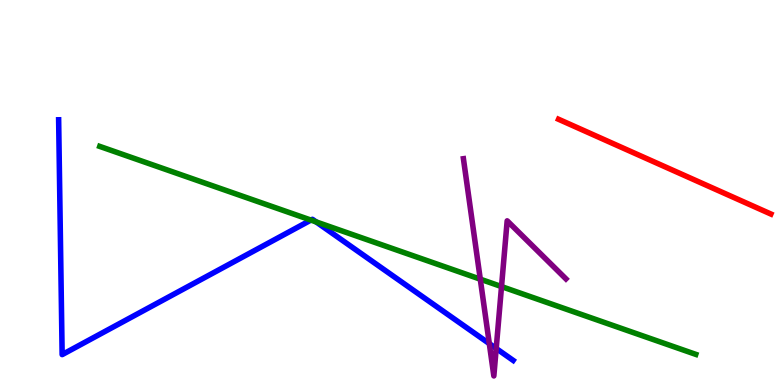[{'lines': ['blue', 'red'], 'intersections': []}, {'lines': ['green', 'red'], 'intersections': []}, {'lines': ['purple', 'red'], 'intersections': []}, {'lines': ['blue', 'green'], 'intersections': [{'x': 4.01, 'y': 4.28}, {'x': 4.08, 'y': 4.24}]}, {'lines': ['blue', 'purple'], 'intersections': [{'x': 6.31, 'y': 1.07}, {'x': 6.4, 'y': 0.949}]}, {'lines': ['green', 'purple'], 'intersections': [{'x': 6.2, 'y': 2.75}, {'x': 6.47, 'y': 2.56}]}]